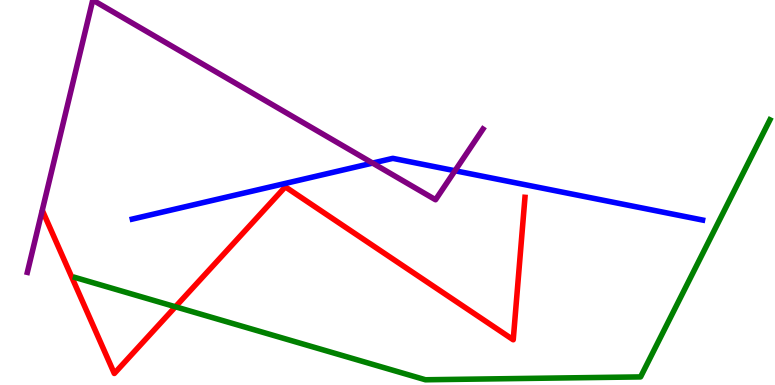[{'lines': ['blue', 'red'], 'intersections': []}, {'lines': ['green', 'red'], 'intersections': [{'x': 2.26, 'y': 2.03}]}, {'lines': ['purple', 'red'], 'intersections': []}, {'lines': ['blue', 'green'], 'intersections': []}, {'lines': ['blue', 'purple'], 'intersections': [{'x': 4.81, 'y': 5.76}, {'x': 5.87, 'y': 5.57}]}, {'lines': ['green', 'purple'], 'intersections': []}]